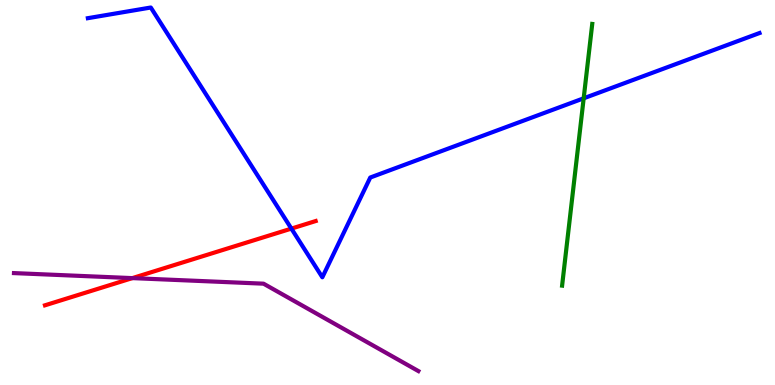[{'lines': ['blue', 'red'], 'intersections': [{'x': 3.76, 'y': 4.06}]}, {'lines': ['green', 'red'], 'intersections': []}, {'lines': ['purple', 'red'], 'intersections': [{'x': 1.71, 'y': 2.78}]}, {'lines': ['blue', 'green'], 'intersections': [{'x': 7.53, 'y': 7.45}]}, {'lines': ['blue', 'purple'], 'intersections': []}, {'lines': ['green', 'purple'], 'intersections': []}]